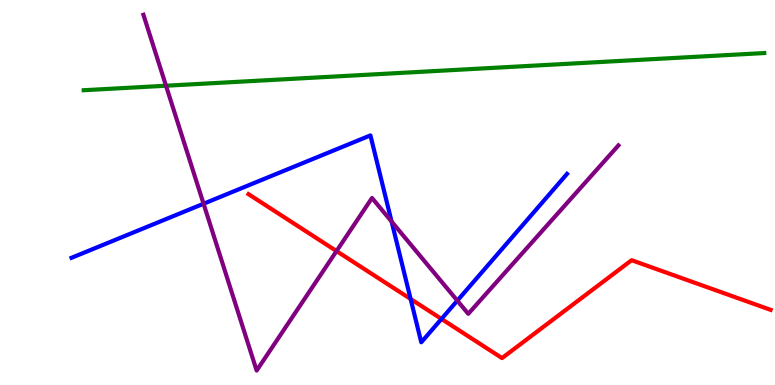[{'lines': ['blue', 'red'], 'intersections': [{'x': 5.3, 'y': 2.23}, {'x': 5.7, 'y': 1.72}]}, {'lines': ['green', 'red'], 'intersections': []}, {'lines': ['purple', 'red'], 'intersections': [{'x': 4.34, 'y': 3.48}]}, {'lines': ['blue', 'green'], 'intersections': []}, {'lines': ['blue', 'purple'], 'intersections': [{'x': 2.63, 'y': 4.71}, {'x': 5.05, 'y': 4.24}, {'x': 5.9, 'y': 2.19}]}, {'lines': ['green', 'purple'], 'intersections': [{'x': 2.14, 'y': 7.77}]}]